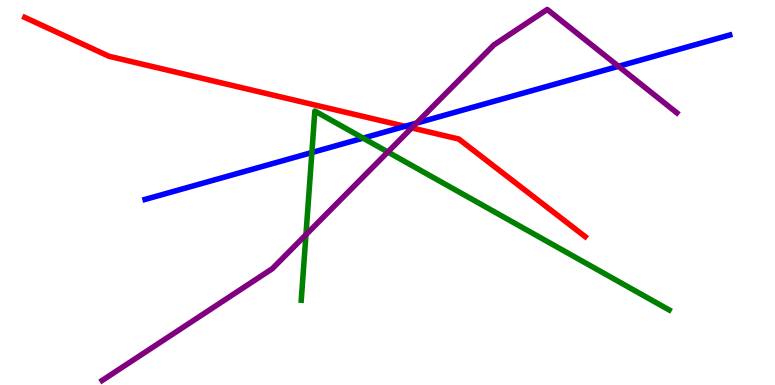[{'lines': ['blue', 'red'], 'intersections': [{'x': 5.23, 'y': 6.72}]}, {'lines': ['green', 'red'], 'intersections': []}, {'lines': ['purple', 'red'], 'intersections': [{'x': 5.31, 'y': 6.68}]}, {'lines': ['blue', 'green'], 'intersections': [{'x': 4.02, 'y': 6.04}, {'x': 4.69, 'y': 6.41}]}, {'lines': ['blue', 'purple'], 'intersections': [{'x': 5.37, 'y': 6.8}, {'x': 7.98, 'y': 8.28}]}, {'lines': ['green', 'purple'], 'intersections': [{'x': 3.95, 'y': 3.9}, {'x': 5.0, 'y': 6.05}]}]